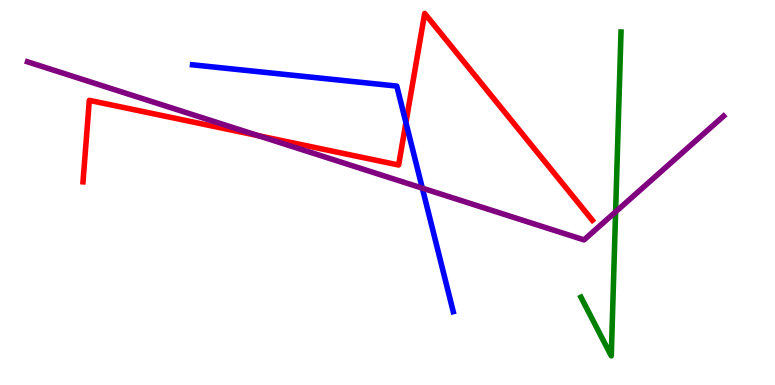[{'lines': ['blue', 'red'], 'intersections': [{'x': 5.24, 'y': 6.82}]}, {'lines': ['green', 'red'], 'intersections': []}, {'lines': ['purple', 'red'], 'intersections': [{'x': 3.33, 'y': 6.48}]}, {'lines': ['blue', 'green'], 'intersections': []}, {'lines': ['blue', 'purple'], 'intersections': [{'x': 5.45, 'y': 5.11}]}, {'lines': ['green', 'purple'], 'intersections': [{'x': 7.94, 'y': 4.5}]}]